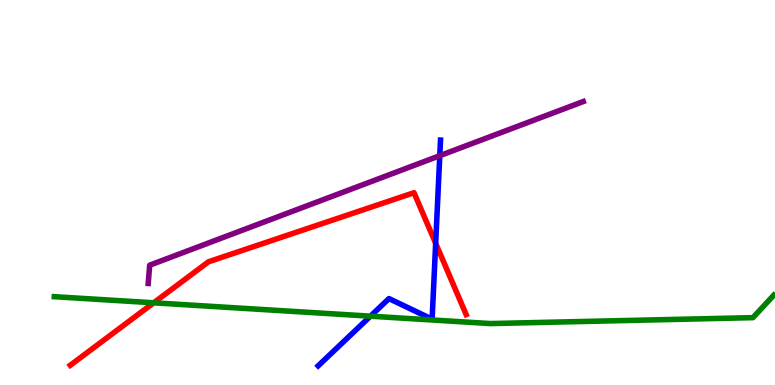[{'lines': ['blue', 'red'], 'intersections': [{'x': 5.62, 'y': 3.68}]}, {'lines': ['green', 'red'], 'intersections': [{'x': 1.98, 'y': 2.13}]}, {'lines': ['purple', 'red'], 'intersections': []}, {'lines': ['blue', 'green'], 'intersections': [{'x': 4.78, 'y': 1.79}]}, {'lines': ['blue', 'purple'], 'intersections': [{'x': 5.67, 'y': 5.96}]}, {'lines': ['green', 'purple'], 'intersections': []}]